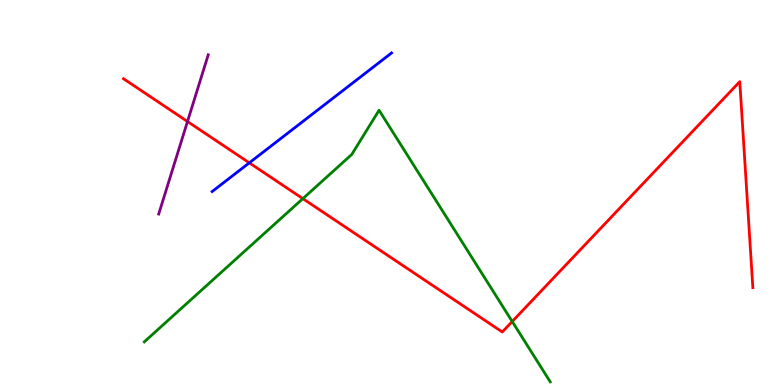[{'lines': ['blue', 'red'], 'intersections': [{'x': 3.22, 'y': 5.77}]}, {'lines': ['green', 'red'], 'intersections': [{'x': 3.91, 'y': 4.84}, {'x': 6.61, 'y': 1.65}]}, {'lines': ['purple', 'red'], 'intersections': [{'x': 2.42, 'y': 6.84}]}, {'lines': ['blue', 'green'], 'intersections': []}, {'lines': ['blue', 'purple'], 'intersections': []}, {'lines': ['green', 'purple'], 'intersections': []}]